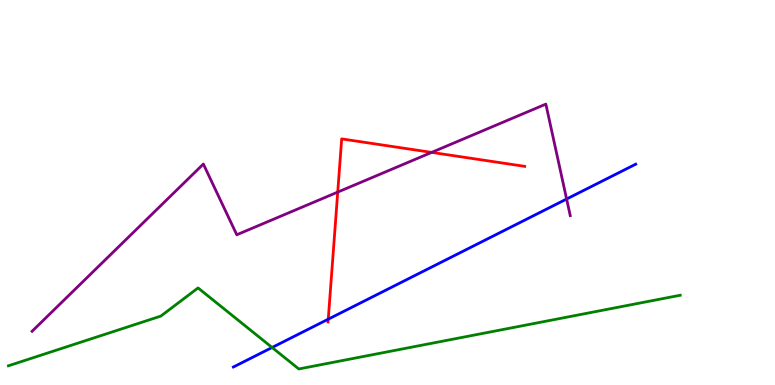[{'lines': ['blue', 'red'], 'intersections': [{'x': 4.24, 'y': 1.71}]}, {'lines': ['green', 'red'], 'intersections': []}, {'lines': ['purple', 'red'], 'intersections': [{'x': 4.36, 'y': 5.01}, {'x': 5.57, 'y': 6.04}]}, {'lines': ['blue', 'green'], 'intersections': [{'x': 3.51, 'y': 0.974}]}, {'lines': ['blue', 'purple'], 'intersections': [{'x': 7.31, 'y': 4.83}]}, {'lines': ['green', 'purple'], 'intersections': []}]